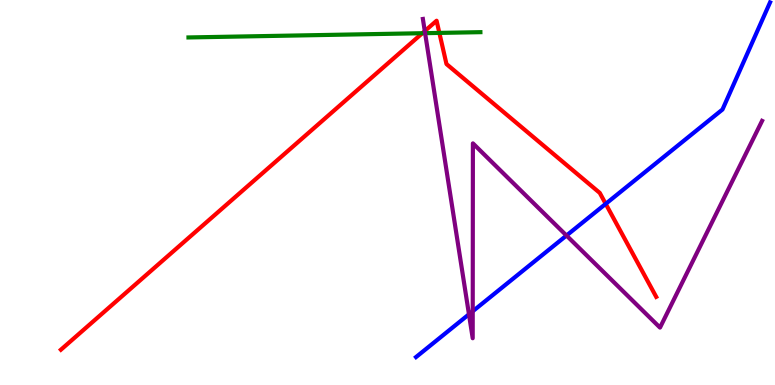[{'lines': ['blue', 'red'], 'intersections': [{'x': 7.82, 'y': 4.71}]}, {'lines': ['green', 'red'], 'intersections': [{'x': 5.45, 'y': 9.14}, {'x': 5.67, 'y': 9.15}]}, {'lines': ['purple', 'red'], 'intersections': [{'x': 5.48, 'y': 9.19}]}, {'lines': ['blue', 'green'], 'intersections': []}, {'lines': ['blue', 'purple'], 'intersections': [{'x': 6.05, 'y': 1.84}, {'x': 6.1, 'y': 1.92}, {'x': 7.31, 'y': 3.88}]}, {'lines': ['green', 'purple'], 'intersections': [{'x': 5.49, 'y': 9.14}]}]